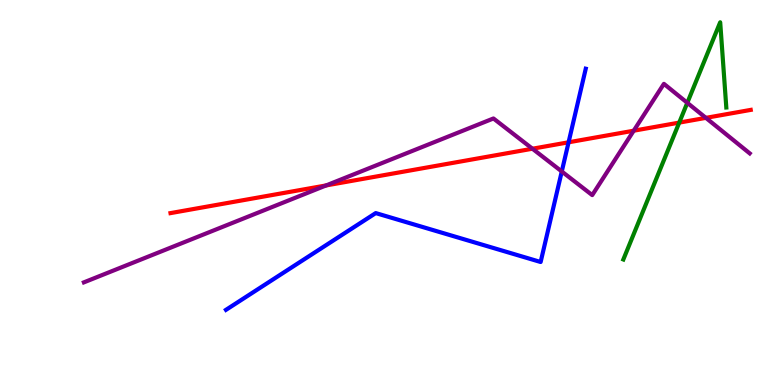[{'lines': ['blue', 'red'], 'intersections': [{'x': 7.34, 'y': 6.3}]}, {'lines': ['green', 'red'], 'intersections': [{'x': 8.76, 'y': 6.82}]}, {'lines': ['purple', 'red'], 'intersections': [{'x': 4.21, 'y': 5.18}, {'x': 6.87, 'y': 6.14}, {'x': 8.18, 'y': 6.61}, {'x': 9.11, 'y': 6.94}]}, {'lines': ['blue', 'green'], 'intersections': []}, {'lines': ['blue', 'purple'], 'intersections': [{'x': 7.25, 'y': 5.55}]}, {'lines': ['green', 'purple'], 'intersections': [{'x': 8.87, 'y': 7.33}]}]